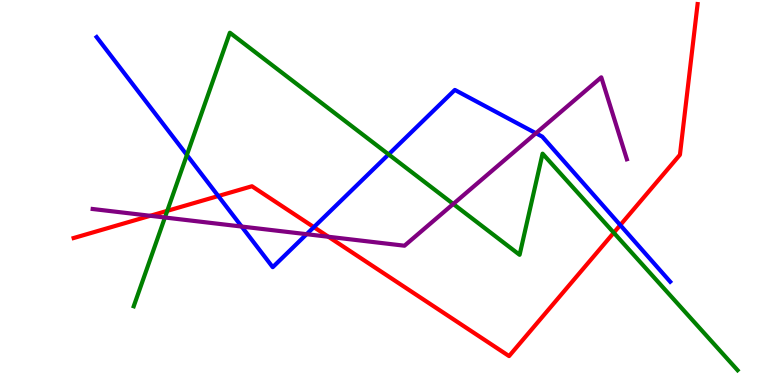[{'lines': ['blue', 'red'], 'intersections': [{'x': 2.82, 'y': 4.91}, {'x': 4.05, 'y': 4.1}, {'x': 8.0, 'y': 4.15}]}, {'lines': ['green', 'red'], 'intersections': [{'x': 2.16, 'y': 4.52}, {'x': 7.92, 'y': 3.96}]}, {'lines': ['purple', 'red'], 'intersections': [{'x': 1.94, 'y': 4.4}, {'x': 4.24, 'y': 3.85}]}, {'lines': ['blue', 'green'], 'intersections': [{'x': 2.41, 'y': 5.97}, {'x': 5.01, 'y': 5.99}]}, {'lines': ['blue', 'purple'], 'intersections': [{'x': 3.12, 'y': 4.12}, {'x': 3.96, 'y': 3.92}, {'x': 6.91, 'y': 6.54}]}, {'lines': ['green', 'purple'], 'intersections': [{'x': 2.13, 'y': 4.35}, {'x': 5.85, 'y': 4.7}]}]